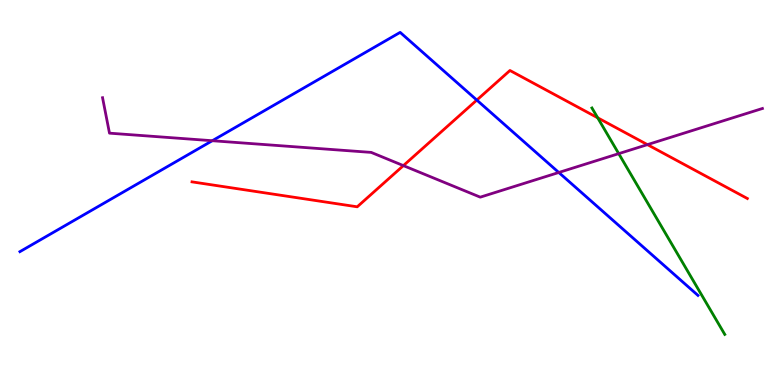[{'lines': ['blue', 'red'], 'intersections': [{'x': 6.15, 'y': 7.4}]}, {'lines': ['green', 'red'], 'intersections': [{'x': 7.71, 'y': 6.94}]}, {'lines': ['purple', 'red'], 'intersections': [{'x': 5.2, 'y': 5.7}, {'x': 8.35, 'y': 6.24}]}, {'lines': ['blue', 'green'], 'intersections': []}, {'lines': ['blue', 'purple'], 'intersections': [{'x': 2.74, 'y': 6.34}, {'x': 7.21, 'y': 5.52}]}, {'lines': ['green', 'purple'], 'intersections': [{'x': 7.98, 'y': 6.01}]}]